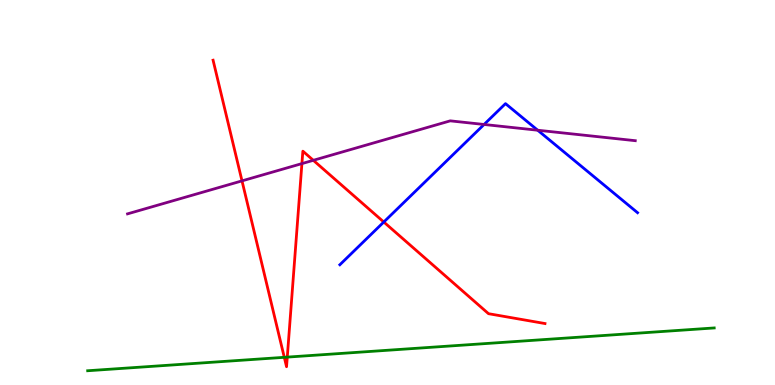[{'lines': ['blue', 'red'], 'intersections': [{'x': 4.95, 'y': 4.23}]}, {'lines': ['green', 'red'], 'intersections': [{'x': 3.67, 'y': 0.719}, {'x': 3.71, 'y': 0.724}]}, {'lines': ['purple', 'red'], 'intersections': [{'x': 3.12, 'y': 5.3}, {'x': 3.9, 'y': 5.75}, {'x': 4.04, 'y': 5.84}]}, {'lines': ['blue', 'green'], 'intersections': []}, {'lines': ['blue', 'purple'], 'intersections': [{'x': 6.25, 'y': 6.77}, {'x': 6.94, 'y': 6.62}]}, {'lines': ['green', 'purple'], 'intersections': []}]